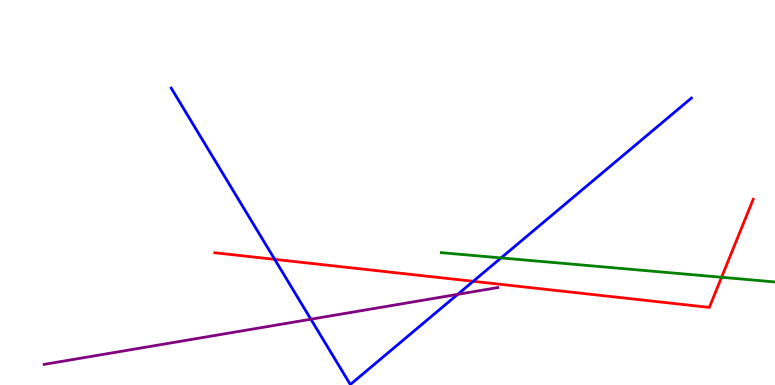[{'lines': ['blue', 'red'], 'intersections': [{'x': 3.54, 'y': 3.26}, {'x': 6.11, 'y': 2.69}]}, {'lines': ['green', 'red'], 'intersections': [{'x': 9.31, 'y': 2.8}]}, {'lines': ['purple', 'red'], 'intersections': []}, {'lines': ['blue', 'green'], 'intersections': [{'x': 6.47, 'y': 3.3}]}, {'lines': ['blue', 'purple'], 'intersections': [{'x': 4.01, 'y': 1.71}, {'x': 5.91, 'y': 2.35}]}, {'lines': ['green', 'purple'], 'intersections': []}]